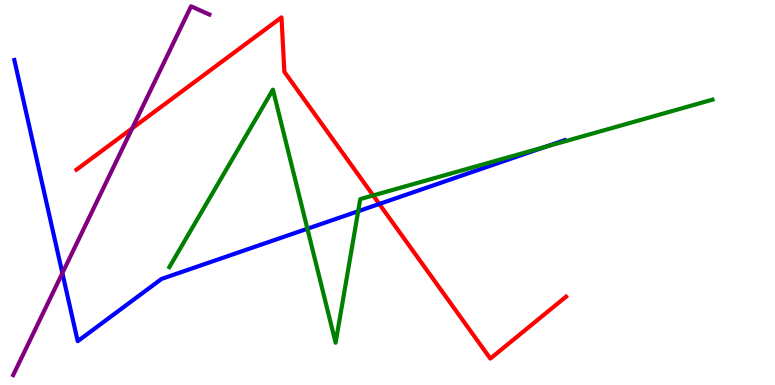[{'lines': ['blue', 'red'], 'intersections': [{'x': 4.89, 'y': 4.7}]}, {'lines': ['green', 'red'], 'intersections': [{'x': 4.81, 'y': 4.92}]}, {'lines': ['purple', 'red'], 'intersections': [{'x': 1.71, 'y': 6.67}]}, {'lines': ['blue', 'green'], 'intersections': [{'x': 3.97, 'y': 4.06}, {'x': 4.62, 'y': 4.51}, {'x': 7.03, 'y': 6.18}]}, {'lines': ['blue', 'purple'], 'intersections': [{'x': 0.805, 'y': 2.91}]}, {'lines': ['green', 'purple'], 'intersections': []}]